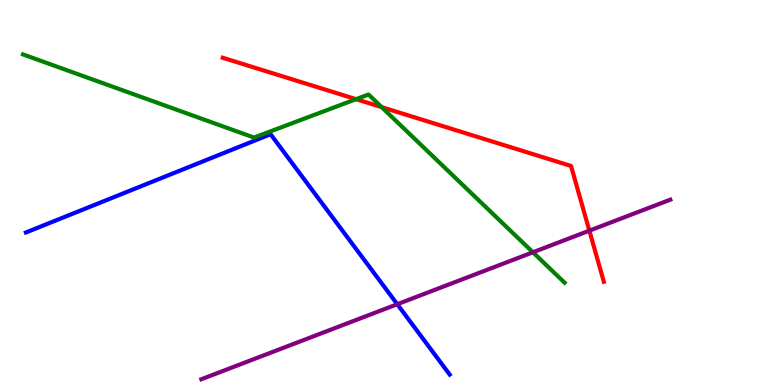[{'lines': ['blue', 'red'], 'intersections': []}, {'lines': ['green', 'red'], 'intersections': [{'x': 4.59, 'y': 7.42}, {'x': 4.92, 'y': 7.22}]}, {'lines': ['purple', 'red'], 'intersections': [{'x': 7.6, 'y': 4.01}]}, {'lines': ['blue', 'green'], 'intersections': []}, {'lines': ['blue', 'purple'], 'intersections': [{'x': 5.13, 'y': 2.1}]}, {'lines': ['green', 'purple'], 'intersections': [{'x': 6.88, 'y': 3.45}]}]